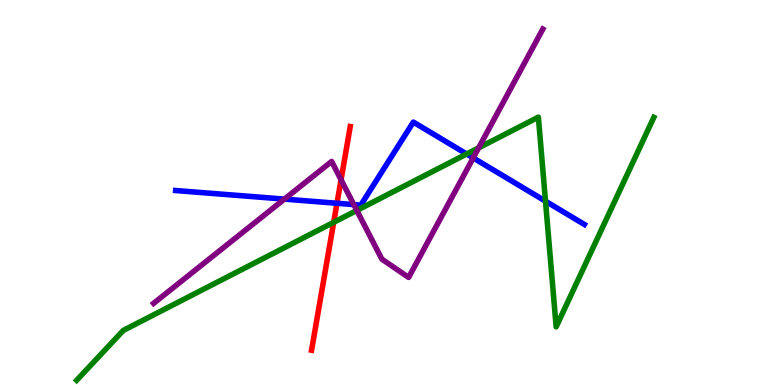[{'lines': ['blue', 'red'], 'intersections': [{'x': 4.35, 'y': 4.72}]}, {'lines': ['green', 'red'], 'intersections': [{'x': 4.31, 'y': 4.23}]}, {'lines': ['purple', 'red'], 'intersections': [{'x': 4.4, 'y': 5.33}]}, {'lines': ['blue', 'green'], 'intersections': [{'x': 6.02, 'y': 6.0}, {'x': 7.04, 'y': 4.77}]}, {'lines': ['blue', 'purple'], 'intersections': [{'x': 3.67, 'y': 4.83}, {'x': 4.57, 'y': 4.69}, {'x': 6.11, 'y': 5.9}]}, {'lines': ['green', 'purple'], 'intersections': [{'x': 4.6, 'y': 4.53}, {'x': 6.18, 'y': 6.16}]}]